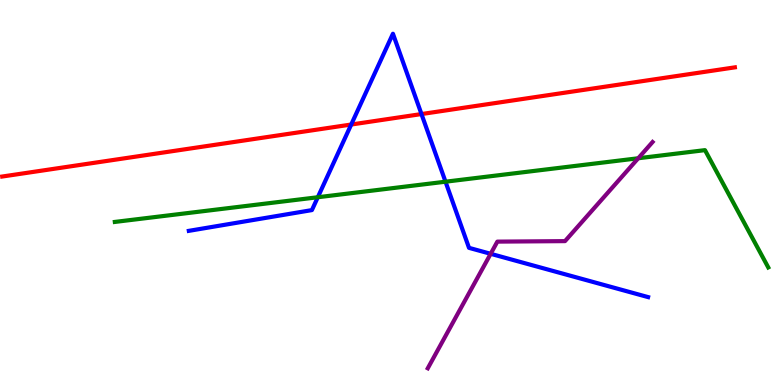[{'lines': ['blue', 'red'], 'intersections': [{'x': 4.53, 'y': 6.77}, {'x': 5.44, 'y': 7.04}]}, {'lines': ['green', 'red'], 'intersections': []}, {'lines': ['purple', 'red'], 'intersections': []}, {'lines': ['blue', 'green'], 'intersections': [{'x': 4.1, 'y': 4.88}, {'x': 5.75, 'y': 5.28}]}, {'lines': ['blue', 'purple'], 'intersections': [{'x': 6.33, 'y': 3.41}]}, {'lines': ['green', 'purple'], 'intersections': [{'x': 8.24, 'y': 5.89}]}]